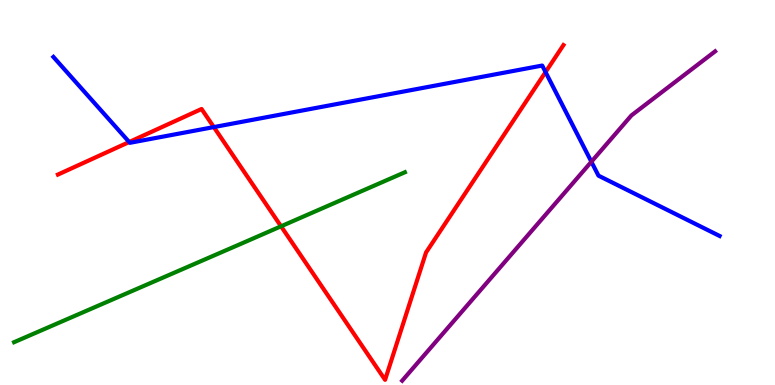[{'lines': ['blue', 'red'], 'intersections': [{'x': 1.67, 'y': 6.31}, {'x': 2.76, 'y': 6.7}, {'x': 7.04, 'y': 8.13}]}, {'lines': ['green', 'red'], 'intersections': [{'x': 3.63, 'y': 4.12}]}, {'lines': ['purple', 'red'], 'intersections': []}, {'lines': ['blue', 'green'], 'intersections': []}, {'lines': ['blue', 'purple'], 'intersections': [{'x': 7.63, 'y': 5.8}]}, {'lines': ['green', 'purple'], 'intersections': []}]